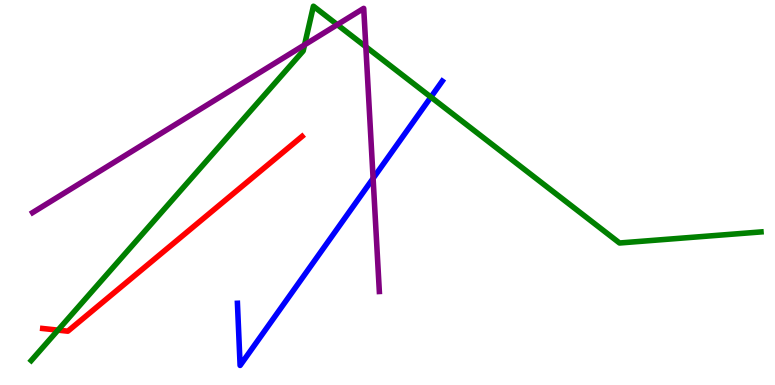[{'lines': ['blue', 'red'], 'intersections': []}, {'lines': ['green', 'red'], 'intersections': [{'x': 0.748, 'y': 1.43}]}, {'lines': ['purple', 'red'], 'intersections': []}, {'lines': ['blue', 'green'], 'intersections': [{'x': 5.56, 'y': 7.48}]}, {'lines': ['blue', 'purple'], 'intersections': [{'x': 4.81, 'y': 5.37}]}, {'lines': ['green', 'purple'], 'intersections': [{'x': 3.93, 'y': 8.84}, {'x': 4.35, 'y': 9.36}, {'x': 4.72, 'y': 8.79}]}]